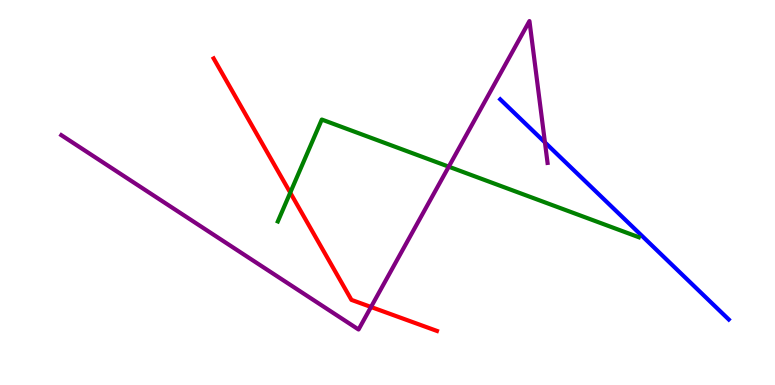[{'lines': ['blue', 'red'], 'intersections': []}, {'lines': ['green', 'red'], 'intersections': [{'x': 3.75, 'y': 5.0}]}, {'lines': ['purple', 'red'], 'intersections': [{'x': 4.79, 'y': 2.03}]}, {'lines': ['blue', 'green'], 'intersections': []}, {'lines': ['blue', 'purple'], 'intersections': [{'x': 7.03, 'y': 6.3}]}, {'lines': ['green', 'purple'], 'intersections': [{'x': 5.79, 'y': 5.67}]}]